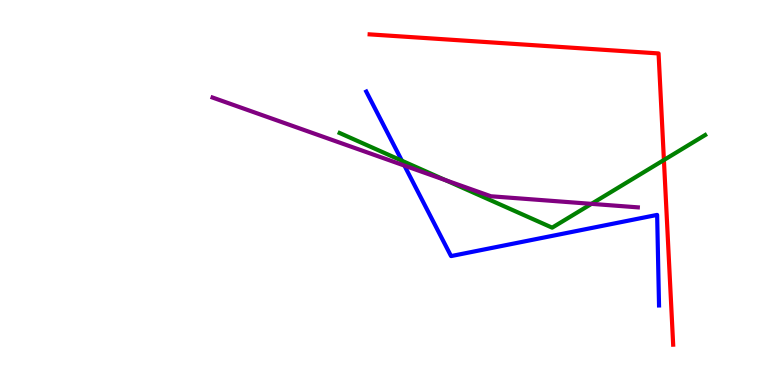[{'lines': ['blue', 'red'], 'intersections': []}, {'lines': ['green', 'red'], 'intersections': [{'x': 8.57, 'y': 5.84}]}, {'lines': ['purple', 'red'], 'intersections': []}, {'lines': ['blue', 'green'], 'intersections': [{'x': 5.19, 'y': 5.82}]}, {'lines': ['blue', 'purple'], 'intersections': [{'x': 5.22, 'y': 5.7}]}, {'lines': ['green', 'purple'], 'intersections': [{'x': 5.75, 'y': 5.32}, {'x': 7.63, 'y': 4.71}]}]